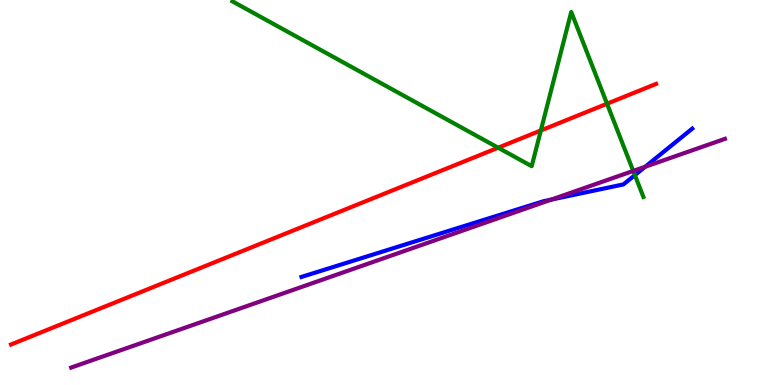[{'lines': ['blue', 'red'], 'intersections': []}, {'lines': ['green', 'red'], 'intersections': [{'x': 6.43, 'y': 6.16}, {'x': 6.98, 'y': 6.61}, {'x': 7.83, 'y': 7.31}]}, {'lines': ['purple', 'red'], 'intersections': []}, {'lines': ['blue', 'green'], 'intersections': [{'x': 8.19, 'y': 5.45}]}, {'lines': ['blue', 'purple'], 'intersections': [{'x': 7.11, 'y': 4.82}, {'x': 8.33, 'y': 5.67}]}, {'lines': ['green', 'purple'], 'intersections': [{'x': 8.17, 'y': 5.56}]}]